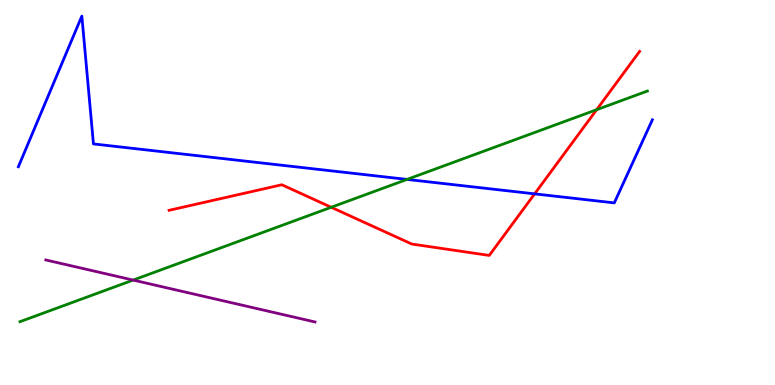[{'lines': ['blue', 'red'], 'intersections': [{'x': 6.9, 'y': 4.96}]}, {'lines': ['green', 'red'], 'intersections': [{'x': 4.27, 'y': 4.62}, {'x': 7.7, 'y': 7.15}]}, {'lines': ['purple', 'red'], 'intersections': []}, {'lines': ['blue', 'green'], 'intersections': [{'x': 5.25, 'y': 5.34}]}, {'lines': ['blue', 'purple'], 'intersections': []}, {'lines': ['green', 'purple'], 'intersections': [{'x': 1.72, 'y': 2.73}]}]